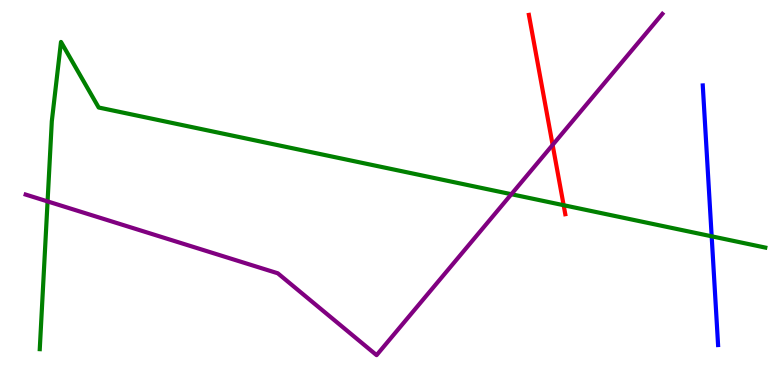[{'lines': ['blue', 'red'], 'intersections': []}, {'lines': ['green', 'red'], 'intersections': [{'x': 7.27, 'y': 4.67}]}, {'lines': ['purple', 'red'], 'intersections': [{'x': 7.13, 'y': 6.24}]}, {'lines': ['blue', 'green'], 'intersections': [{'x': 9.18, 'y': 3.86}]}, {'lines': ['blue', 'purple'], 'intersections': []}, {'lines': ['green', 'purple'], 'intersections': [{'x': 0.614, 'y': 4.77}, {'x': 6.6, 'y': 4.96}]}]